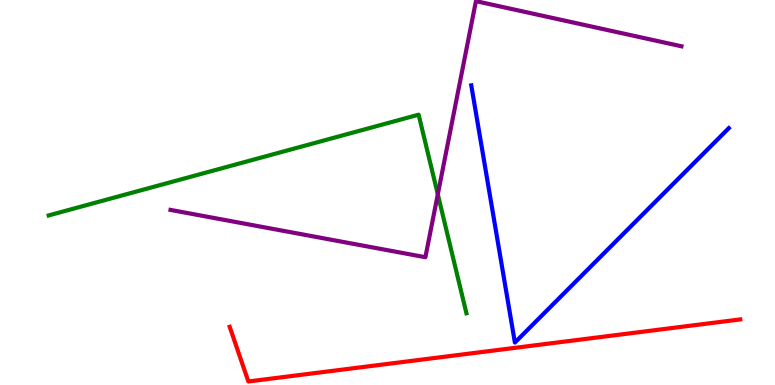[{'lines': ['blue', 'red'], 'intersections': []}, {'lines': ['green', 'red'], 'intersections': []}, {'lines': ['purple', 'red'], 'intersections': []}, {'lines': ['blue', 'green'], 'intersections': []}, {'lines': ['blue', 'purple'], 'intersections': []}, {'lines': ['green', 'purple'], 'intersections': [{'x': 5.65, 'y': 4.95}]}]